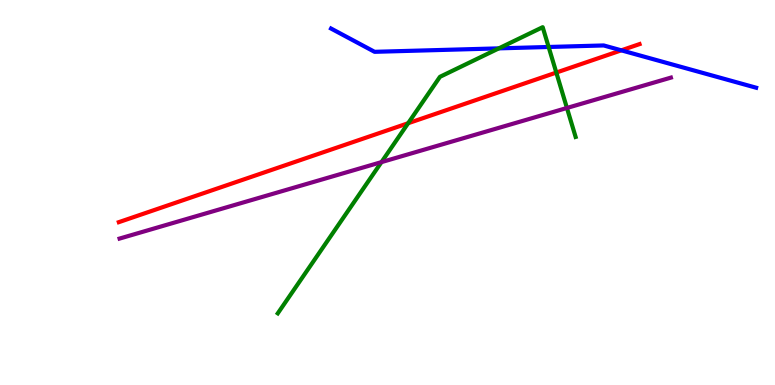[{'lines': ['blue', 'red'], 'intersections': [{'x': 8.02, 'y': 8.69}]}, {'lines': ['green', 'red'], 'intersections': [{'x': 5.27, 'y': 6.8}, {'x': 7.18, 'y': 8.12}]}, {'lines': ['purple', 'red'], 'intersections': []}, {'lines': ['blue', 'green'], 'intersections': [{'x': 6.44, 'y': 8.74}, {'x': 7.08, 'y': 8.78}]}, {'lines': ['blue', 'purple'], 'intersections': []}, {'lines': ['green', 'purple'], 'intersections': [{'x': 4.92, 'y': 5.79}, {'x': 7.32, 'y': 7.2}]}]